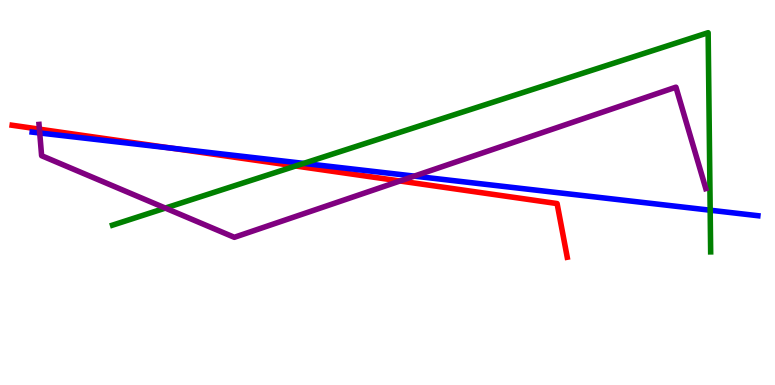[{'lines': ['blue', 'red'], 'intersections': [{'x': 2.22, 'y': 6.15}]}, {'lines': ['green', 'red'], 'intersections': [{'x': 3.81, 'y': 5.69}]}, {'lines': ['purple', 'red'], 'intersections': [{'x': 0.508, 'y': 6.65}, {'x': 5.16, 'y': 5.3}]}, {'lines': ['blue', 'green'], 'intersections': [{'x': 3.92, 'y': 5.76}, {'x': 9.16, 'y': 4.54}]}, {'lines': ['blue', 'purple'], 'intersections': [{'x': 0.513, 'y': 6.55}, {'x': 5.35, 'y': 5.43}]}, {'lines': ['green', 'purple'], 'intersections': [{'x': 2.13, 'y': 4.6}]}]